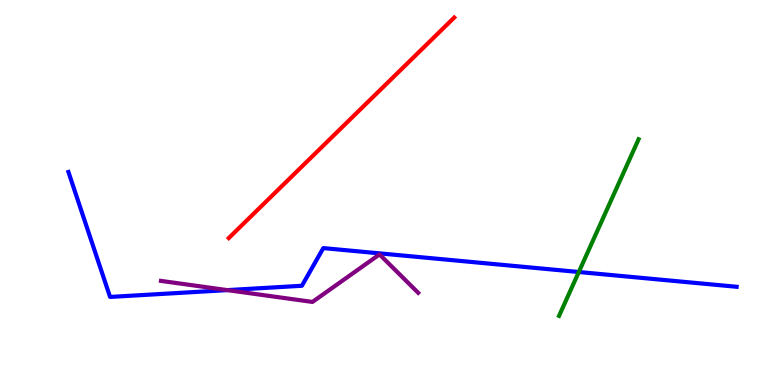[{'lines': ['blue', 'red'], 'intersections': []}, {'lines': ['green', 'red'], 'intersections': []}, {'lines': ['purple', 'red'], 'intersections': []}, {'lines': ['blue', 'green'], 'intersections': [{'x': 7.47, 'y': 2.93}]}, {'lines': ['blue', 'purple'], 'intersections': [{'x': 2.93, 'y': 2.46}]}, {'lines': ['green', 'purple'], 'intersections': []}]